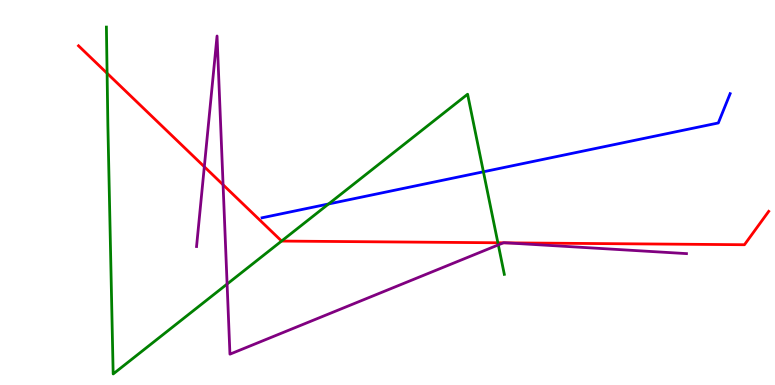[{'lines': ['blue', 'red'], 'intersections': []}, {'lines': ['green', 'red'], 'intersections': [{'x': 1.38, 'y': 8.1}, {'x': 3.63, 'y': 3.74}, {'x': 6.42, 'y': 3.69}]}, {'lines': ['purple', 'red'], 'intersections': [{'x': 2.64, 'y': 5.67}, {'x': 2.88, 'y': 5.2}, {'x': 6.5, 'y': 3.69}, {'x': 6.53, 'y': 3.69}]}, {'lines': ['blue', 'green'], 'intersections': [{'x': 4.24, 'y': 4.7}, {'x': 6.24, 'y': 5.54}]}, {'lines': ['blue', 'purple'], 'intersections': []}, {'lines': ['green', 'purple'], 'intersections': [{'x': 2.93, 'y': 2.62}, {'x': 6.43, 'y': 3.64}]}]